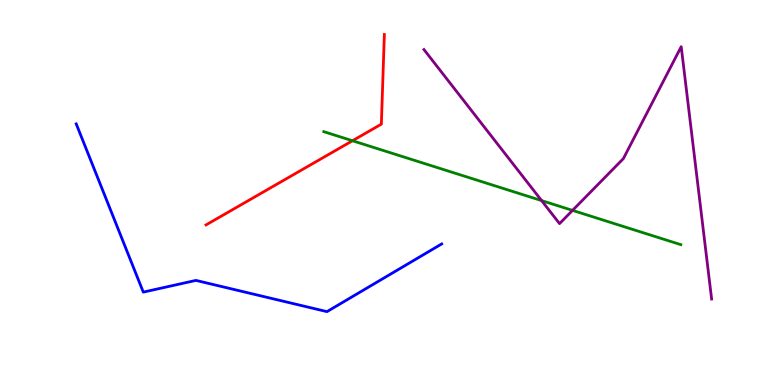[{'lines': ['blue', 'red'], 'intersections': []}, {'lines': ['green', 'red'], 'intersections': [{'x': 4.55, 'y': 6.34}]}, {'lines': ['purple', 'red'], 'intersections': []}, {'lines': ['blue', 'green'], 'intersections': []}, {'lines': ['blue', 'purple'], 'intersections': []}, {'lines': ['green', 'purple'], 'intersections': [{'x': 6.99, 'y': 4.79}, {'x': 7.39, 'y': 4.54}]}]